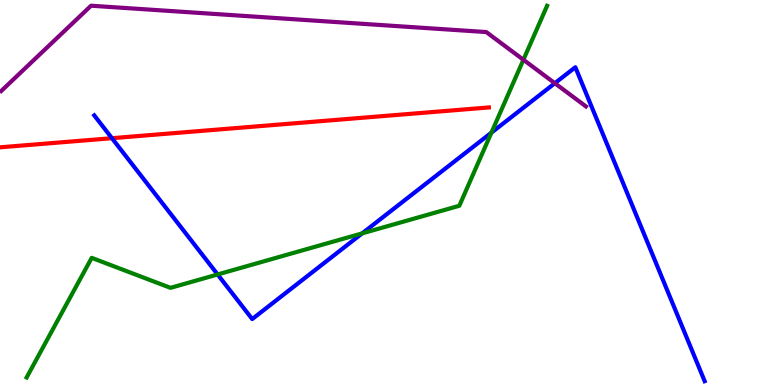[{'lines': ['blue', 'red'], 'intersections': [{'x': 1.44, 'y': 6.41}]}, {'lines': ['green', 'red'], 'intersections': []}, {'lines': ['purple', 'red'], 'intersections': []}, {'lines': ['blue', 'green'], 'intersections': [{'x': 2.81, 'y': 2.87}, {'x': 4.67, 'y': 3.94}, {'x': 6.34, 'y': 6.55}]}, {'lines': ['blue', 'purple'], 'intersections': [{'x': 7.16, 'y': 7.84}]}, {'lines': ['green', 'purple'], 'intersections': [{'x': 6.75, 'y': 8.45}]}]